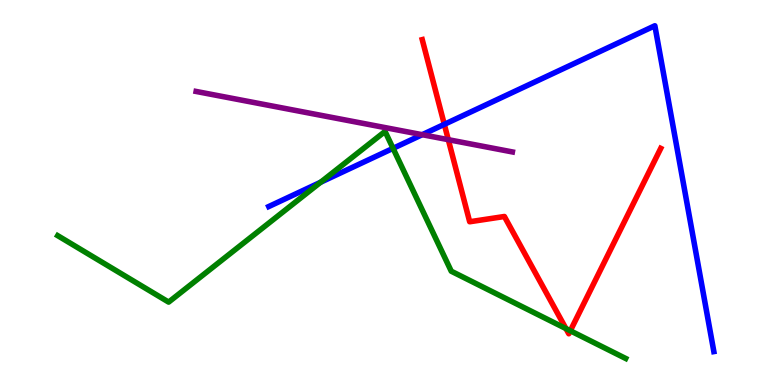[{'lines': ['blue', 'red'], 'intersections': [{'x': 5.73, 'y': 6.77}]}, {'lines': ['green', 'red'], 'intersections': [{'x': 7.3, 'y': 1.47}, {'x': 7.36, 'y': 1.41}]}, {'lines': ['purple', 'red'], 'intersections': [{'x': 5.78, 'y': 6.37}]}, {'lines': ['blue', 'green'], 'intersections': [{'x': 4.14, 'y': 5.27}, {'x': 5.07, 'y': 6.15}]}, {'lines': ['blue', 'purple'], 'intersections': [{'x': 5.45, 'y': 6.5}]}, {'lines': ['green', 'purple'], 'intersections': []}]